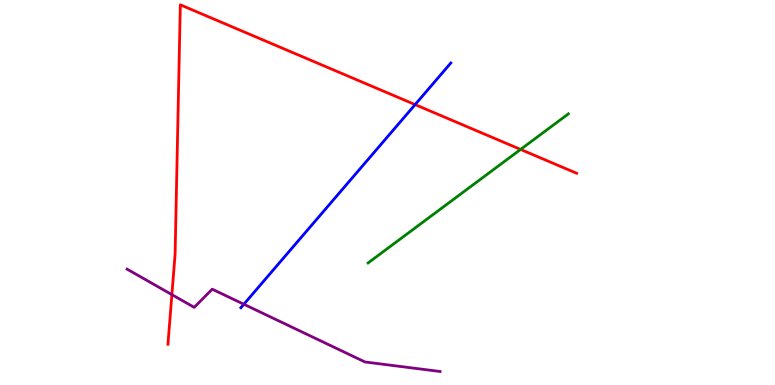[{'lines': ['blue', 'red'], 'intersections': [{'x': 5.36, 'y': 7.28}]}, {'lines': ['green', 'red'], 'intersections': [{'x': 6.72, 'y': 6.12}]}, {'lines': ['purple', 'red'], 'intersections': [{'x': 2.22, 'y': 2.35}]}, {'lines': ['blue', 'green'], 'intersections': []}, {'lines': ['blue', 'purple'], 'intersections': [{'x': 3.15, 'y': 2.1}]}, {'lines': ['green', 'purple'], 'intersections': []}]